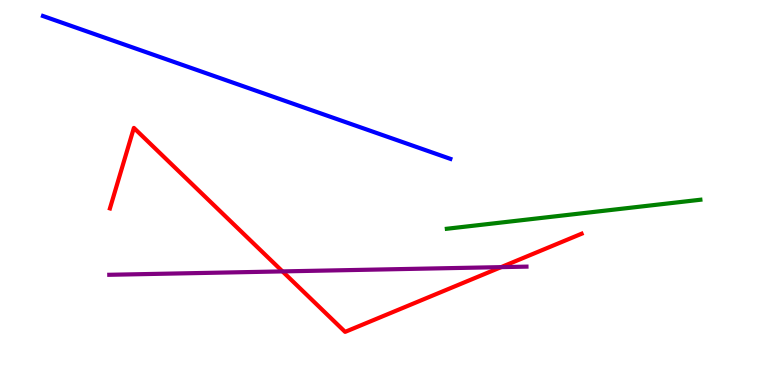[{'lines': ['blue', 'red'], 'intersections': []}, {'lines': ['green', 'red'], 'intersections': []}, {'lines': ['purple', 'red'], 'intersections': [{'x': 3.65, 'y': 2.95}, {'x': 6.47, 'y': 3.06}]}, {'lines': ['blue', 'green'], 'intersections': []}, {'lines': ['blue', 'purple'], 'intersections': []}, {'lines': ['green', 'purple'], 'intersections': []}]